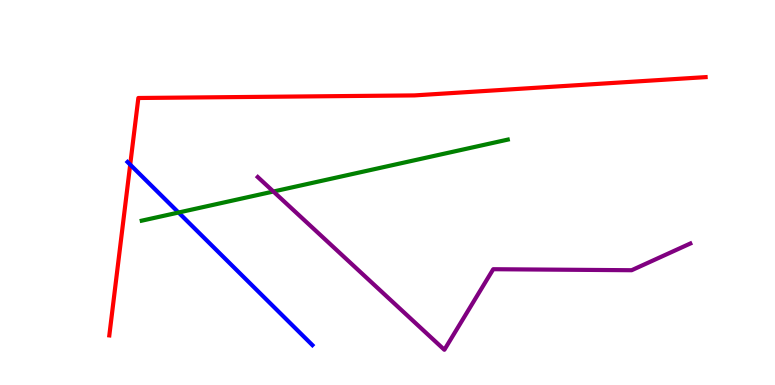[{'lines': ['blue', 'red'], 'intersections': [{'x': 1.68, 'y': 5.72}]}, {'lines': ['green', 'red'], 'intersections': []}, {'lines': ['purple', 'red'], 'intersections': []}, {'lines': ['blue', 'green'], 'intersections': [{'x': 2.3, 'y': 4.48}]}, {'lines': ['blue', 'purple'], 'intersections': []}, {'lines': ['green', 'purple'], 'intersections': [{'x': 3.53, 'y': 5.03}]}]